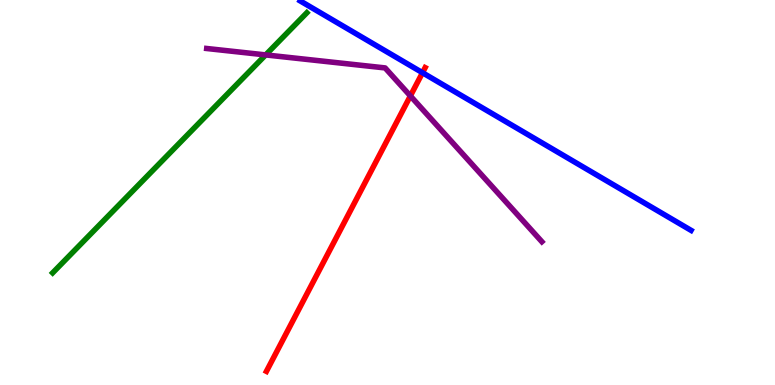[{'lines': ['blue', 'red'], 'intersections': [{'x': 5.45, 'y': 8.11}]}, {'lines': ['green', 'red'], 'intersections': []}, {'lines': ['purple', 'red'], 'intersections': [{'x': 5.3, 'y': 7.51}]}, {'lines': ['blue', 'green'], 'intersections': []}, {'lines': ['blue', 'purple'], 'intersections': []}, {'lines': ['green', 'purple'], 'intersections': [{'x': 3.43, 'y': 8.57}]}]